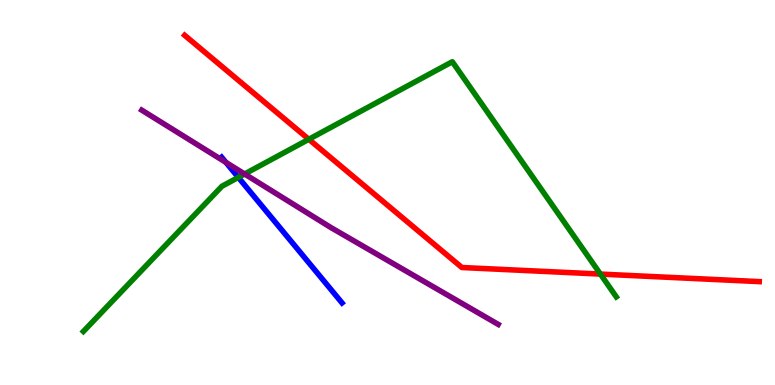[{'lines': ['blue', 'red'], 'intersections': []}, {'lines': ['green', 'red'], 'intersections': [{'x': 3.98, 'y': 6.38}, {'x': 7.75, 'y': 2.88}]}, {'lines': ['purple', 'red'], 'intersections': []}, {'lines': ['blue', 'green'], 'intersections': [{'x': 3.08, 'y': 5.39}]}, {'lines': ['blue', 'purple'], 'intersections': [{'x': 2.92, 'y': 5.78}]}, {'lines': ['green', 'purple'], 'intersections': [{'x': 3.16, 'y': 5.48}]}]